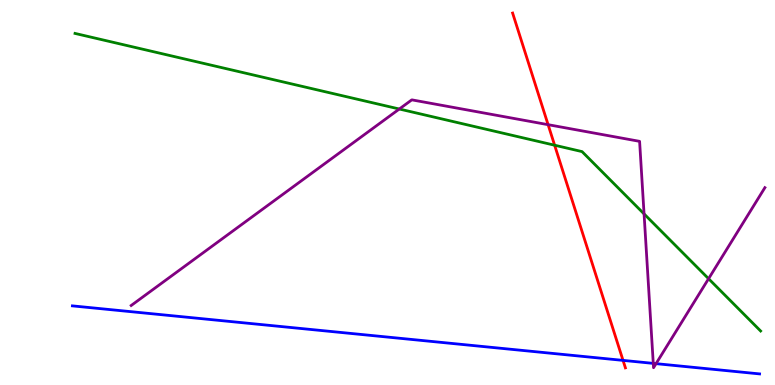[{'lines': ['blue', 'red'], 'intersections': [{'x': 8.04, 'y': 0.639}]}, {'lines': ['green', 'red'], 'intersections': [{'x': 7.16, 'y': 6.23}]}, {'lines': ['purple', 'red'], 'intersections': [{'x': 7.07, 'y': 6.76}]}, {'lines': ['blue', 'green'], 'intersections': []}, {'lines': ['blue', 'purple'], 'intersections': [{'x': 8.43, 'y': 0.562}, {'x': 8.47, 'y': 0.554}]}, {'lines': ['green', 'purple'], 'intersections': [{'x': 5.15, 'y': 7.17}, {'x': 8.31, 'y': 4.44}, {'x': 9.14, 'y': 2.76}]}]